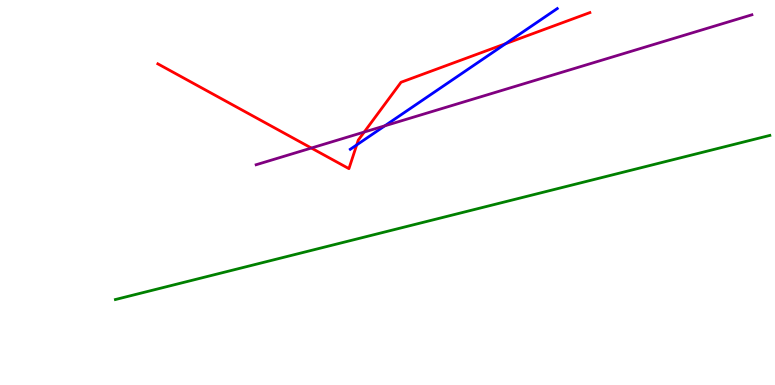[{'lines': ['blue', 'red'], 'intersections': [{'x': 4.6, 'y': 6.24}, {'x': 6.52, 'y': 8.87}]}, {'lines': ['green', 'red'], 'intersections': []}, {'lines': ['purple', 'red'], 'intersections': [{'x': 4.02, 'y': 6.15}, {'x': 4.7, 'y': 6.57}]}, {'lines': ['blue', 'green'], 'intersections': []}, {'lines': ['blue', 'purple'], 'intersections': [{'x': 4.97, 'y': 6.73}]}, {'lines': ['green', 'purple'], 'intersections': []}]